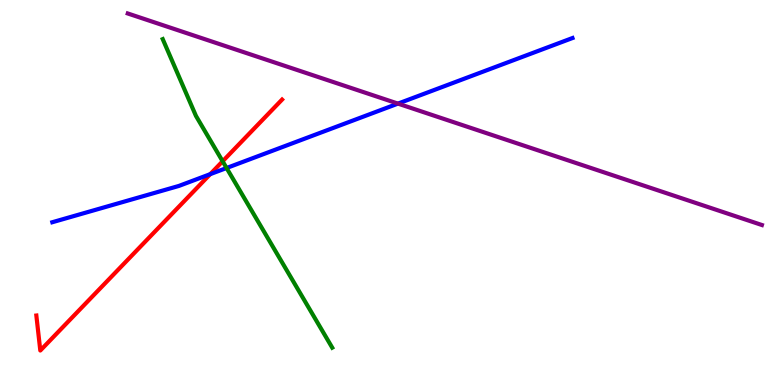[{'lines': ['blue', 'red'], 'intersections': [{'x': 2.71, 'y': 5.48}]}, {'lines': ['green', 'red'], 'intersections': [{'x': 2.87, 'y': 5.81}]}, {'lines': ['purple', 'red'], 'intersections': []}, {'lines': ['blue', 'green'], 'intersections': [{'x': 2.92, 'y': 5.64}]}, {'lines': ['blue', 'purple'], 'intersections': [{'x': 5.14, 'y': 7.31}]}, {'lines': ['green', 'purple'], 'intersections': []}]